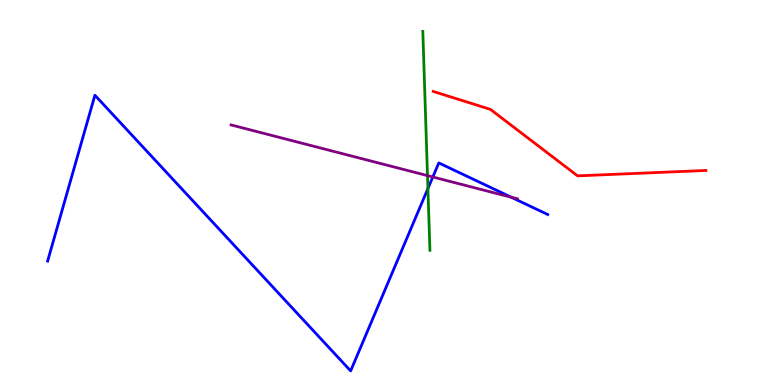[{'lines': ['blue', 'red'], 'intersections': []}, {'lines': ['green', 'red'], 'intersections': []}, {'lines': ['purple', 'red'], 'intersections': []}, {'lines': ['blue', 'green'], 'intersections': [{'x': 5.52, 'y': 5.1}]}, {'lines': ['blue', 'purple'], 'intersections': [{'x': 5.58, 'y': 5.4}, {'x': 6.6, 'y': 4.88}]}, {'lines': ['green', 'purple'], 'intersections': [{'x': 5.52, 'y': 5.44}]}]